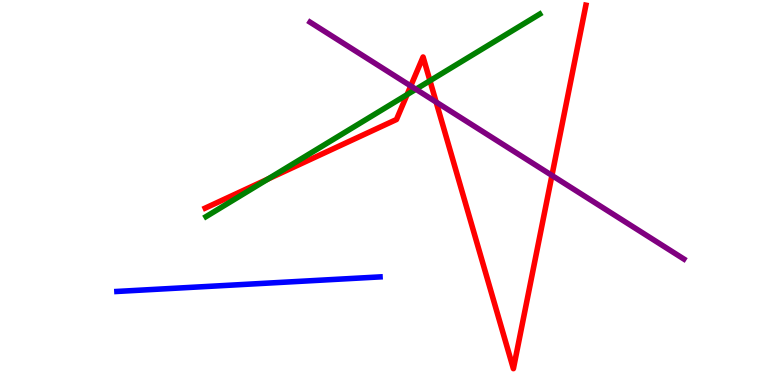[{'lines': ['blue', 'red'], 'intersections': []}, {'lines': ['green', 'red'], 'intersections': [{'x': 3.46, 'y': 5.35}, {'x': 5.25, 'y': 7.54}, {'x': 5.55, 'y': 7.9}]}, {'lines': ['purple', 'red'], 'intersections': [{'x': 5.3, 'y': 7.77}, {'x': 5.63, 'y': 7.35}, {'x': 7.12, 'y': 5.44}]}, {'lines': ['blue', 'green'], 'intersections': []}, {'lines': ['blue', 'purple'], 'intersections': []}, {'lines': ['green', 'purple'], 'intersections': [{'x': 5.37, 'y': 7.68}]}]